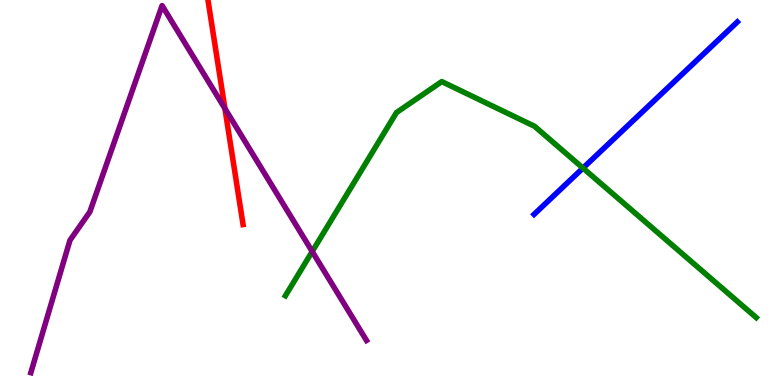[{'lines': ['blue', 'red'], 'intersections': []}, {'lines': ['green', 'red'], 'intersections': []}, {'lines': ['purple', 'red'], 'intersections': [{'x': 2.9, 'y': 7.18}]}, {'lines': ['blue', 'green'], 'intersections': [{'x': 7.52, 'y': 5.63}]}, {'lines': ['blue', 'purple'], 'intersections': []}, {'lines': ['green', 'purple'], 'intersections': [{'x': 4.03, 'y': 3.47}]}]